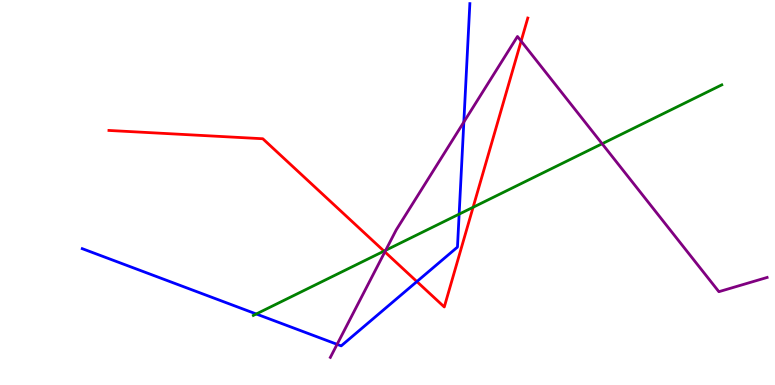[{'lines': ['blue', 'red'], 'intersections': [{'x': 5.38, 'y': 2.69}]}, {'lines': ['green', 'red'], 'intersections': [{'x': 4.95, 'y': 3.48}, {'x': 6.1, 'y': 4.62}]}, {'lines': ['purple', 'red'], 'intersections': [{'x': 4.97, 'y': 3.46}, {'x': 6.72, 'y': 8.93}]}, {'lines': ['blue', 'green'], 'intersections': [{'x': 3.31, 'y': 1.84}, {'x': 5.92, 'y': 4.44}]}, {'lines': ['blue', 'purple'], 'intersections': [{'x': 4.35, 'y': 1.06}, {'x': 5.98, 'y': 6.83}]}, {'lines': ['green', 'purple'], 'intersections': [{'x': 4.98, 'y': 3.5}, {'x': 7.77, 'y': 6.27}]}]